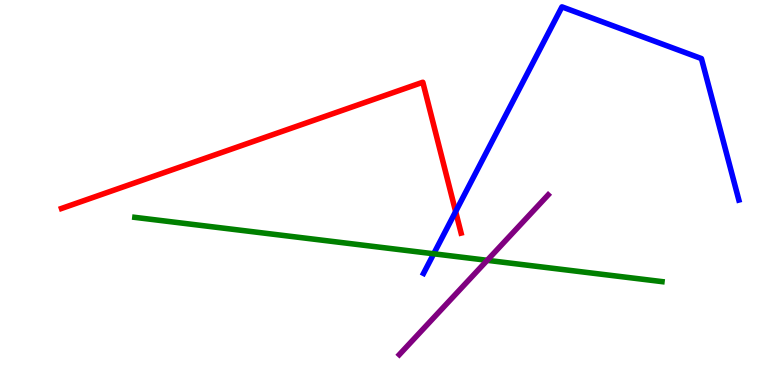[{'lines': ['blue', 'red'], 'intersections': [{'x': 5.88, 'y': 4.5}]}, {'lines': ['green', 'red'], 'intersections': []}, {'lines': ['purple', 'red'], 'intersections': []}, {'lines': ['blue', 'green'], 'intersections': [{'x': 5.6, 'y': 3.41}]}, {'lines': ['blue', 'purple'], 'intersections': []}, {'lines': ['green', 'purple'], 'intersections': [{'x': 6.29, 'y': 3.24}]}]